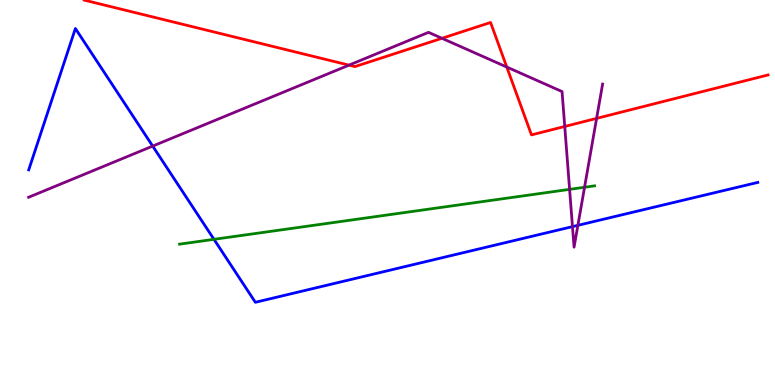[{'lines': ['blue', 'red'], 'intersections': []}, {'lines': ['green', 'red'], 'intersections': []}, {'lines': ['purple', 'red'], 'intersections': [{'x': 4.5, 'y': 8.31}, {'x': 5.7, 'y': 9.01}, {'x': 6.54, 'y': 8.26}, {'x': 7.29, 'y': 6.72}, {'x': 7.7, 'y': 6.92}]}, {'lines': ['blue', 'green'], 'intersections': [{'x': 2.76, 'y': 3.78}]}, {'lines': ['blue', 'purple'], 'intersections': [{'x': 1.97, 'y': 6.21}, {'x': 7.39, 'y': 4.11}, {'x': 7.46, 'y': 4.15}]}, {'lines': ['green', 'purple'], 'intersections': [{'x': 7.35, 'y': 5.08}, {'x': 7.54, 'y': 5.14}]}]